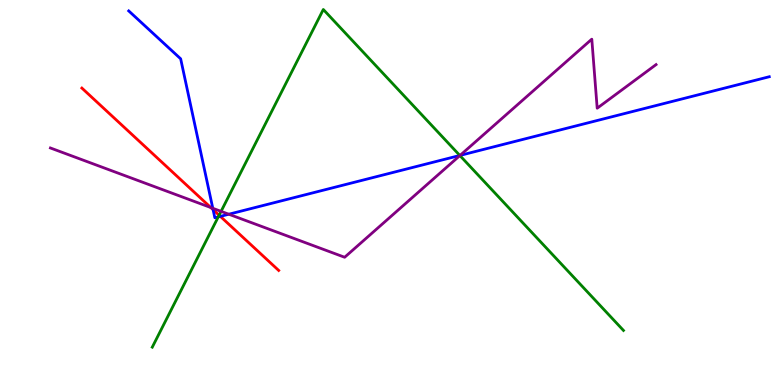[{'lines': ['blue', 'red'], 'intersections': [{'x': 2.75, 'y': 4.55}, {'x': 2.84, 'y': 4.38}]}, {'lines': ['green', 'red'], 'intersections': [{'x': 2.83, 'y': 4.41}]}, {'lines': ['purple', 'red'], 'intersections': [{'x': 2.72, 'y': 4.61}]}, {'lines': ['blue', 'green'], 'intersections': [{'x': 2.82, 'y': 4.37}, {'x': 5.93, 'y': 5.96}]}, {'lines': ['blue', 'purple'], 'intersections': [{'x': 2.75, 'y': 4.59}, {'x': 2.95, 'y': 4.44}, {'x': 5.94, 'y': 5.96}]}, {'lines': ['green', 'purple'], 'intersections': [{'x': 2.85, 'y': 4.51}, {'x': 5.93, 'y': 5.96}]}]